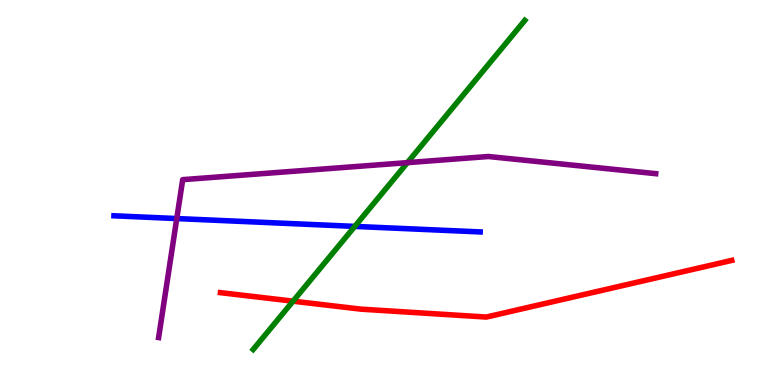[{'lines': ['blue', 'red'], 'intersections': []}, {'lines': ['green', 'red'], 'intersections': [{'x': 3.78, 'y': 2.18}]}, {'lines': ['purple', 'red'], 'intersections': []}, {'lines': ['blue', 'green'], 'intersections': [{'x': 4.58, 'y': 4.12}]}, {'lines': ['blue', 'purple'], 'intersections': [{'x': 2.28, 'y': 4.32}]}, {'lines': ['green', 'purple'], 'intersections': [{'x': 5.26, 'y': 5.78}]}]